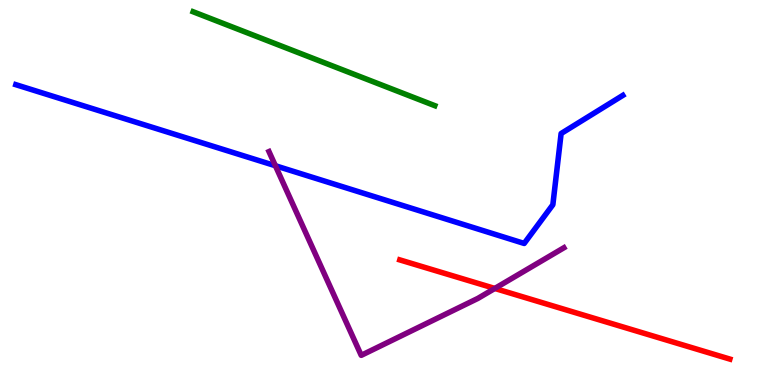[{'lines': ['blue', 'red'], 'intersections': []}, {'lines': ['green', 'red'], 'intersections': []}, {'lines': ['purple', 'red'], 'intersections': [{'x': 6.38, 'y': 2.51}]}, {'lines': ['blue', 'green'], 'intersections': []}, {'lines': ['blue', 'purple'], 'intersections': [{'x': 3.55, 'y': 5.7}]}, {'lines': ['green', 'purple'], 'intersections': []}]